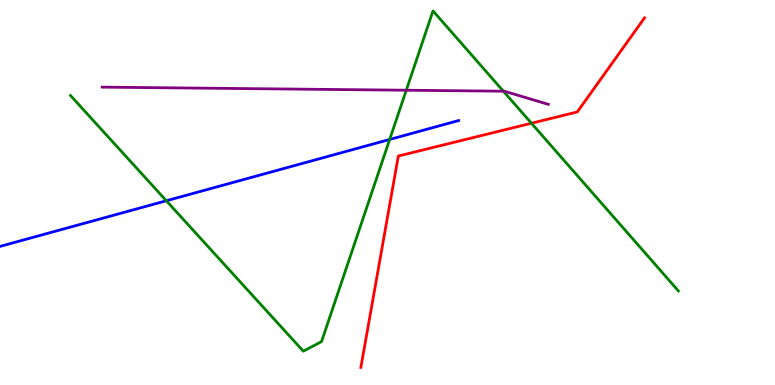[{'lines': ['blue', 'red'], 'intersections': []}, {'lines': ['green', 'red'], 'intersections': [{'x': 6.86, 'y': 6.8}]}, {'lines': ['purple', 'red'], 'intersections': []}, {'lines': ['blue', 'green'], 'intersections': [{'x': 2.15, 'y': 4.79}, {'x': 5.03, 'y': 6.38}]}, {'lines': ['blue', 'purple'], 'intersections': []}, {'lines': ['green', 'purple'], 'intersections': [{'x': 5.24, 'y': 7.66}, {'x': 6.5, 'y': 7.63}]}]